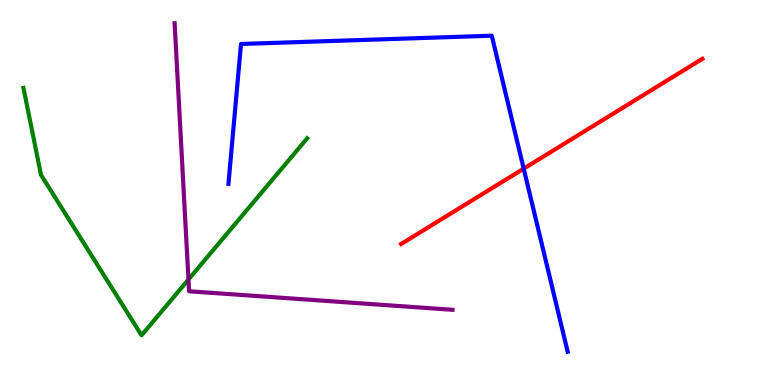[{'lines': ['blue', 'red'], 'intersections': [{'x': 6.76, 'y': 5.62}]}, {'lines': ['green', 'red'], 'intersections': []}, {'lines': ['purple', 'red'], 'intersections': []}, {'lines': ['blue', 'green'], 'intersections': []}, {'lines': ['blue', 'purple'], 'intersections': []}, {'lines': ['green', 'purple'], 'intersections': [{'x': 2.43, 'y': 2.74}]}]